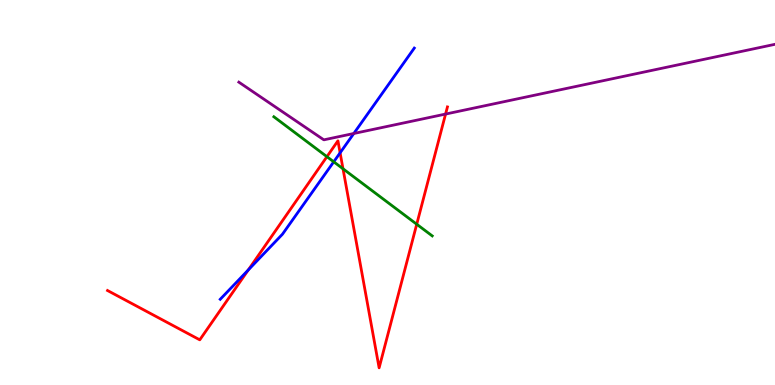[{'lines': ['blue', 'red'], 'intersections': [{'x': 3.2, 'y': 2.99}, {'x': 4.39, 'y': 6.03}]}, {'lines': ['green', 'red'], 'intersections': [{'x': 4.22, 'y': 5.93}, {'x': 4.43, 'y': 5.62}, {'x': 5.38, 'y': 4.18}]}, {'lines': ['purple', 'red'], 'intersections': [{'x': 5.75, 'y': 7.04}]}, {'lines': ['blue', 'green'], 'intersections': [{'x': 4.31, 'y': 5.8}]}, {'lines': ['blue', 'purple'], 'intersections': [{'x': 4.57, 'y': 6.53}]}, {'lines': ['green', 'purple'], 'intersections': []}]